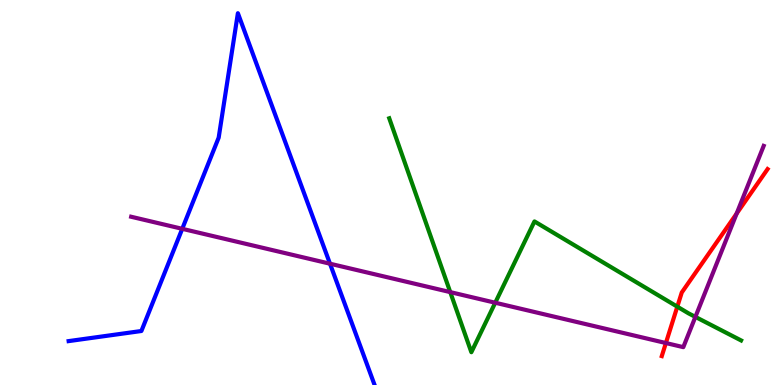[{'lines': ['blue', 'red'], 'intersections': []}, {'lines': ['green', 'red'], 'intersections': [{'x': 8.74, 'y': 2.03}]}, {'lines': ['purple', 'red'], 'intersections': [{'x': 8.59, 'y': 1.09}, {'x': 9.51, 'y': 4.45}]}, {'lines': ['blue', 'green'], 'intersections': []}, {'lines': ['blue', 'purple'], 'intersections': [{'x': 2.35, 'y': 4.06}, {'x': 4.26, 'y': 3.15}]}, {'lines': ['green', 'purple'], 'intersections': [{'x': 5.81, 'y': 2.41}, {'x': 6.39, 'y': 2.14}, {'x': 8.97, 'y': 1.77}]}]